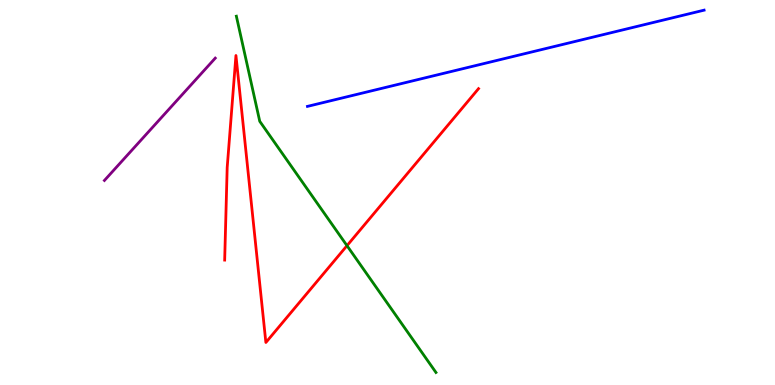[{'lines': ['blue', 'red'], 'intersections': []}, {'lines': ['green', 'red'], 'intersections': [{'x': 4.48, 'y': 3.62}]}, {'lines': ['purple', 'red'], 'intersections': []}, {'lines': ['blue', 'green'], 'intersections': []}, {'lines': ['blue', 'purple'], 'intersections': []}, {'lines': ['green', 'purple'], 'intersections': []}]